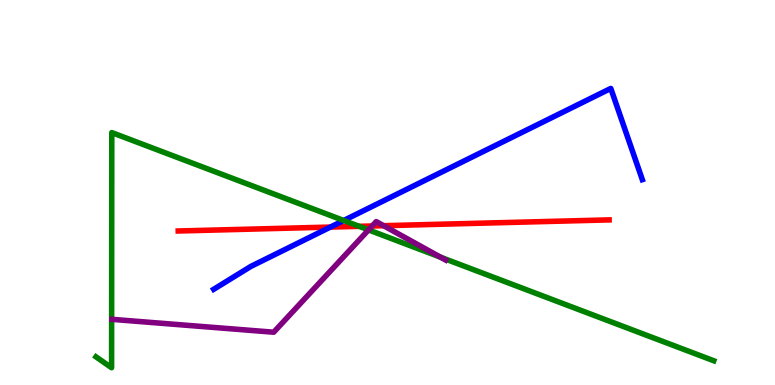[{'lines': ['blue', 'red'], 'intersections': [{'x': 4.26, 'y': 4.1}]}, {'lines': ['green', 'red'], 'intersections': [{'x': 4.63, 'y': 4.12}]}, {'lines': ['purple', 'red'], 'intersections': [{'x': 4.8, 'y': 4.13}, {'x': 4.95, 'y': 4.14}]}, {'lines': ['blue', 'green'], 'intersections': [{'x': 4.44, 'y': 4.27}]}, {'lines': ['blue', 'purple'], 'intersections': []}, {'lines': ['green', 'purple'], 'intersections': [{'x': 4.76, 'y': 4.03}, {'x': 5.68, 'y': 3.32}]}]